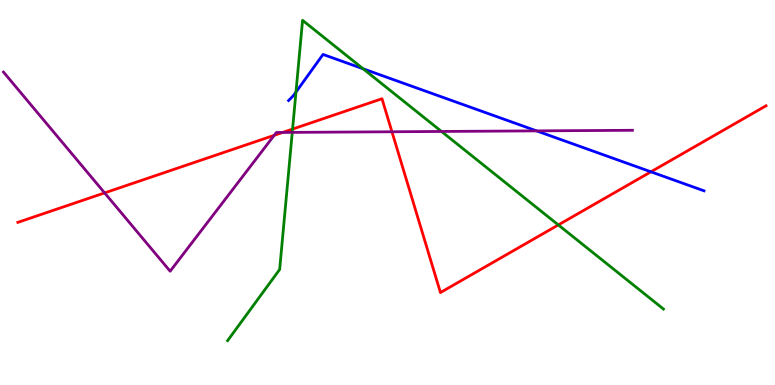[{'lines': ['blue', 'red'], 'intersections': [{'x': 8.4, 'y': 5.54}]}, {'lines': ['green', 'red'], 'intersections': [{'x': 3.78, 'y': 6.65}, {'x': 7.2, 'y': 4.16}]}, {'lines': ['purple', 'red'], 'intersections': [{'x': 1.35, 'y': 4.99}, {'x': 3.54, 'y': 6.48}, {'x': 3.65, 'y': 6.56}, {'x': 5.06, 'y': 6.58}]}, {'lines': ['blue', 'green'], 'intersections': [{'x': 3.82, 'y': 7.61}, {'x': 4.69, 'y': 8.21}]}, {'lines': ['blue', 'purple'], 'intersections': [{'x': 6.92, 'y': 6.6}]}, {'lines': ['green', 'purple'], 'intersections': [{'x': 3.77, 'y': 6.56}, {'x': 5.7, 'y': 6.59}]}]